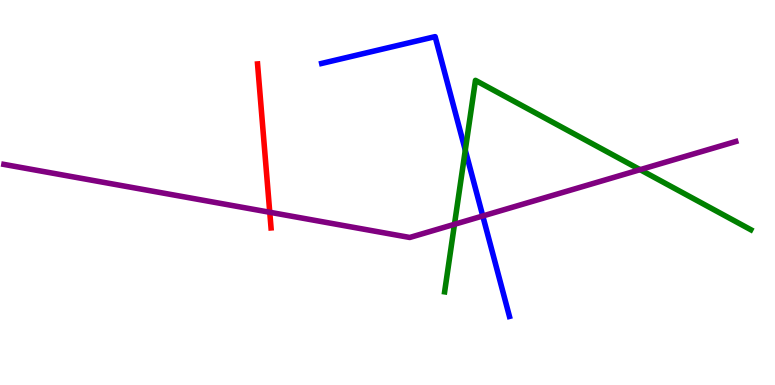[{'lines': ['blue', 'red'], 'intersections': []}, {'lines': ['green', 'red'], 'intersections': []}, {'lines': ['purple', 'red'], 'intersections': [{'x': 3.48, 'y': 4.49}]}, {'lines': ['blue', 'green'], 'intersections': [{'x': 6.0, 'y': 6.1}]}, {'lines': ['blue', 'purple'], 'intersections': [{'x': 6.23, 'y': 4.39}]}, {'lines': ['green', 'purple'], 'intersections': [{'x': 5.86, 'y': 4.17}, {'x': 8.26, 'y': 5.59}]}]